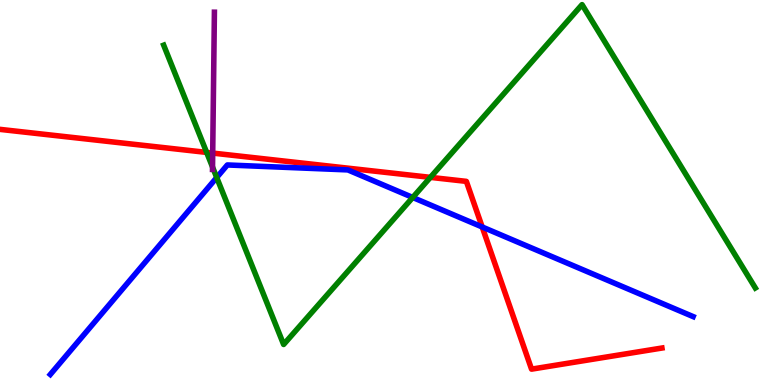[{'lines': ['blue', 'red'], 'intersections': [{'x': 6.22, 'y': 4.1}]}, {'lines': ['green', 'red'], 'intersections': [{'x': 2.67, 'y': 6.04}, {'x': 5.55, 'y': 5.39}]}, {'lines': ['purple', 'red'], 'intersections': [{'x': 2.74, 'y': 6.02}]}, {'lines': ['blue', 'green'], 'intersections': [{'x': 2.8, 'y': 5.39}, {'x': 5.33, 'y': 4.87}]}, {'lines': ['blue', 'purple'], 'intersections': []}, {'lines': ['green', 'purple'], 'intersections': [{'x': 2.74, 'y': 5.66}]}]